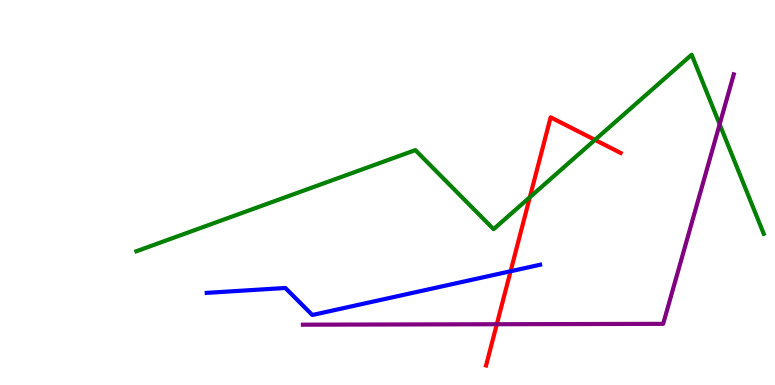[{'lines': ['blue', 'red'], 'intersections': [{'x': 6.59, 'y': 2.95}]}, {'lines': ['green', 'red'], 'intersections': [{'x': 6.84, 'y': 4.88}, {'x': 7.68, 'y': 6.37}]}, {'lines': ['purple', 'red'], 'intersections': [{'x': 6.41, 'y': 1.58}]}, {'lines': ['blue', 'green'], 'intersections': []}, {'lines': ['blue', 'purple'], 'intersections': []}, {'lines': ['green', 'purple'], 'intersections': [{'x': 9.29, 'y': 6.77}]}]